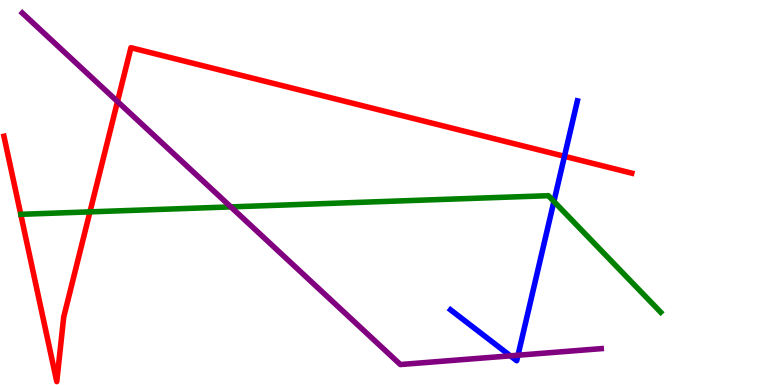[{'lines': ['blue', 'red'], 'intersections': [{'x': 7.28, 'y': 5.94}]}, {'lines': ['green', 'red'], 'intersections': [{'x': 1.16, 'y': 4.5}]}, {'lines': ['purple', 'red'], 'intersections': [{'x': 1.52, 'y': 7.36}]}, {'lines': ['blue', 'green'], 'intersections': [{'x': 7.15, 'y': 4.77}]}, {'lines': ['blue', 'purple'], 'intersections': [{'x': 6.59, 'y': 0.758}, {'x': 6.68, 'y': 0.773}]}, {'lines': ['green', 'purple'], 'intersections': [{'x': 2.98, 'y': 4.63}]}]